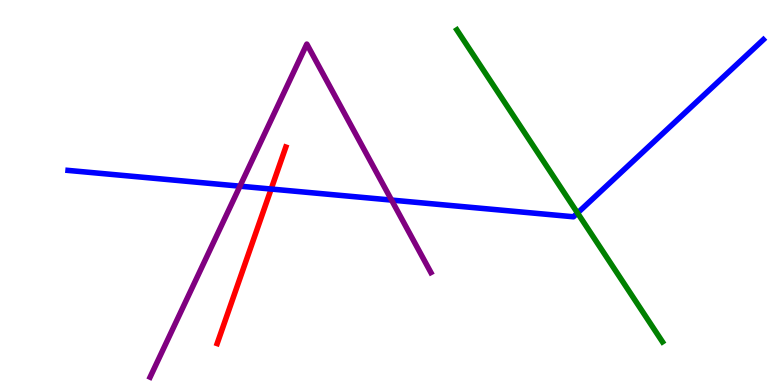[{'lines': ['blue', 'red'], 'intersections': [{'x': 3.5, 'y': 5.09}]}, {'lines': ['green', 'red'], 'intersections': []}, {'lines': ['purple', 'red'], 'intersections': []}, {'lines': ['blue', 'green'], 'intersections': [{'x': 7.45, 'y': 4.47}]}, {'lines': ['blue', 'purple'], 'intersections': [{'x': 3.1, 'y': 5.16}, {'x': 5.05, 'y': 4.8}]}, {'lines': ['green', 'purple'], 'intersections': []}]